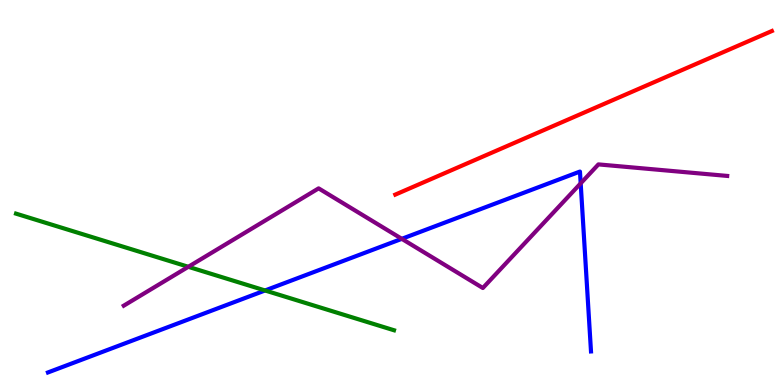[{'lines': ['blue', 'red'], 'intersections': []}, {'lines': ['green', 'red'], 'intersections': []}, {'lines': ['purple', 'red'], 'intersections': []}, {'lines': ['blue', 'green'], 'intersections': [{'x': 3.42, 'y': 2.46}]}, {'lines': ['blue', 'purple'], 'intersections': [{'x': 5.18, 'y': 3.8}, {'x': 7.49, 'y': 5.24}]}, {'lines': ['green', 'purple'], 'intersections': [{'x': 2.43, 'y': 3.07}]}]